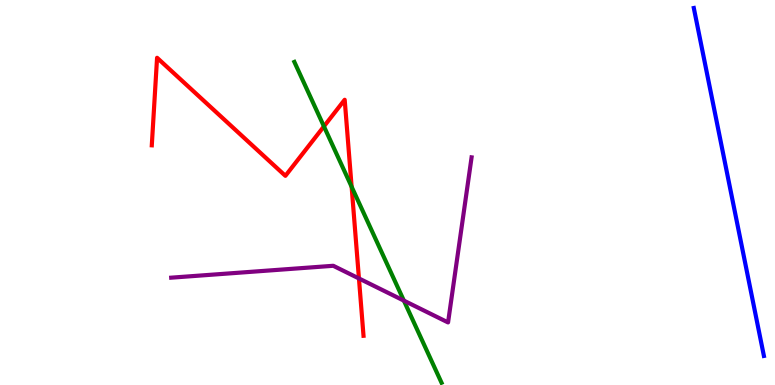[{'lines': ['blue', 'red'], 'intersections': []}, {'lines': ['green', 'red'], 'intersections': [{'x': 4.18, 'y': 6.72}, {'x': 4.54, 'y': 5.15}]}, {'lines': ['purple', 'red'], 'intersections': [{'x': 4.63, 'y': 2.77}]}, {'lines': ['blue', 'green'], 'intersections': []}, {'lines': ['blue', 'purple'], 'intersections': []}, {'lines': ['green', 'purple'], 'intersections': [{'x': 5.21, 'y': 2.19}]}]